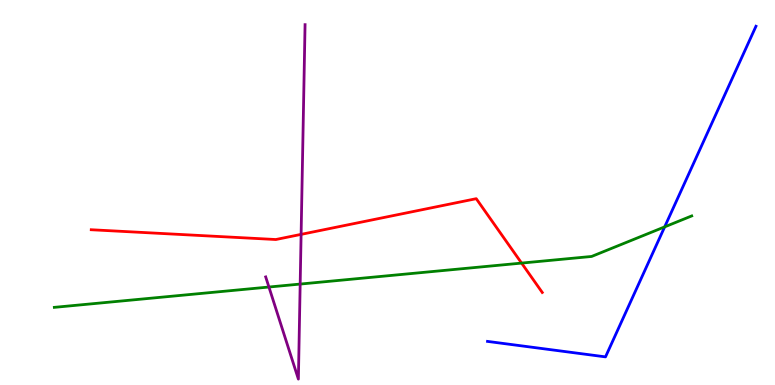[{'lines': ['blue', 'red'], 'intersections': []}, {'lines': ['green', 'red'], 'intersections': [{'x': 6.73, 'y': 3.17}]}, {'lines': ['purple', 'red'], 'intersections': [{'x': 3.89, 'y': 3.91}]}, {'lines': ['blue', 'green'], 'intersections': [{'x': 8.58, 'y': 4.11}]}, {'lines': ['blue', 'purple'], 'intersections': []}, {'lines': ['green', 'purple'], 'intersections': [{'x': 3.47, 'y': 2.54}, {'x': 3.87, 'y': 2.62}]}]